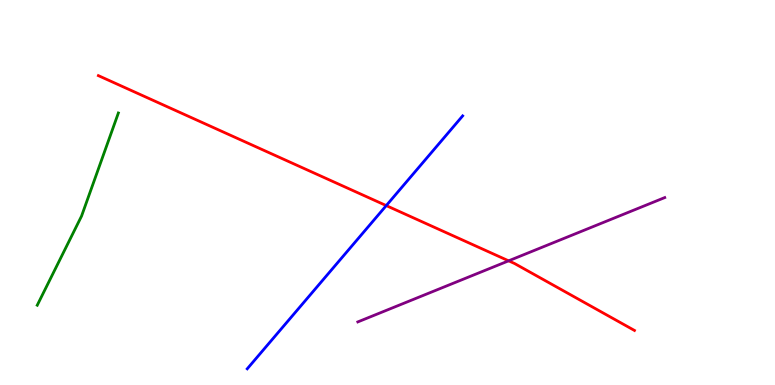[{'lines': ['blue', 'red'], 'intersections': [{'x': 4.98, 'y': 4.66}]}, {'lines': ['green', 'red'], 'intersections': []}, {'lines': ['purple', 'red'], 'intersections': [{'x': 6.56, 'y': 3.23}]}, {'lines': ['blue', 'green'], 'intersections': []}, {'lines': ['blue', 'purple'], 'intersections': []}, {'lines': ['green', 'purple'], 'intersections': []}]